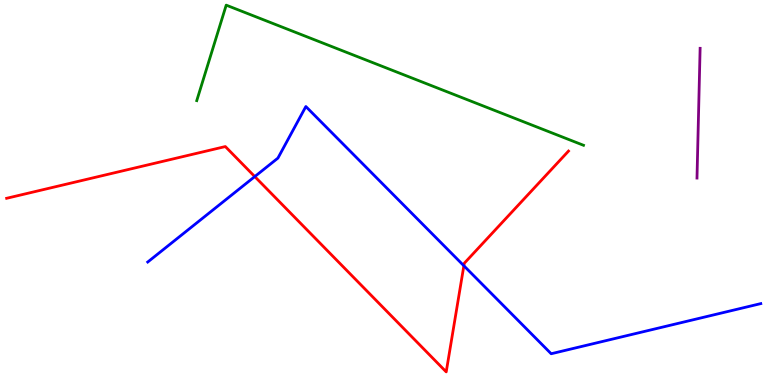[{'lines': ['blue', 'red'], 'intersections': [{'x': 3.29, 'y': 5.41}, {'x': 5.99, 'y': 3.1}]}, {'lines': ['green', 'red'], 'intersections': []}, {'lines': ['purple', 'red'], 'intersections': []}, {'lines': ['blue', 'green'], 'intersections': []}, {'lines': ['blue', 'purple'], 'intersections': []}, {'lines': ['green', 'purple'], 'intersections': []}]